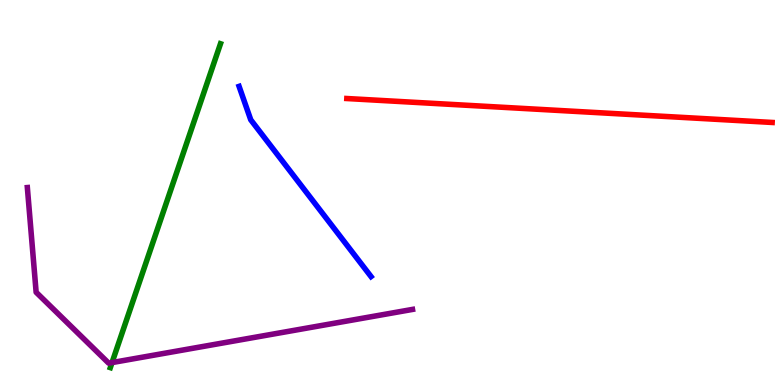[{'lines': ['blue', 'red'], 'intersections': []}, {'lines': ['green', 'red'], 'intersections': []}, {'lines': ['purple', 'red'], 'intersections': []}, {'lines': ['blue', 'green'], 'intersections': []}, {'lines': ['blue', 'purple'], 'intersections': []}, {'lines': ['green', 'purple'], 'intersections': [{'x': 1.45, 'y': 0.582}]}]